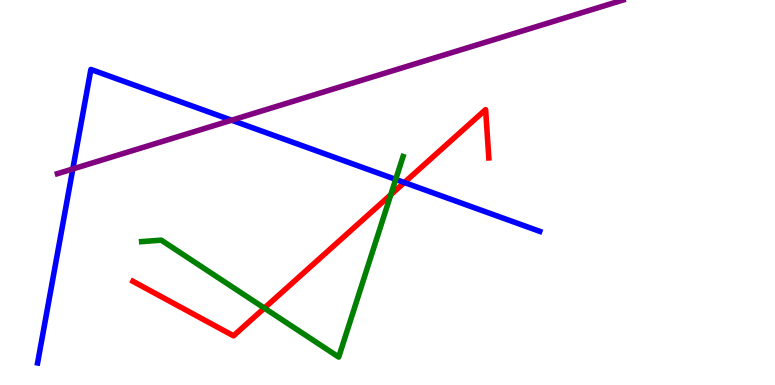[{'lines': ['blue', 'red'], 'intersections': [{'x': 5.22, 'y': 5.26}]}, {'lines': ['green', 'red'], 'intersections': [{'x': 3.41, 'y': 2.0}, {'x': 5.04, 'y': 4.94}]}, {'lines': ['purple', 'red'], 'intersections': []}, {'lines': ['blue', 'green'], 'intersections': [{'x': 5.11, 'y': 5.34}]}, {'lines': ['blue', 'purple'], 'intersections': [{'x': 0.94, 'y': 5.61}, {'x': 2.99, 'y': 6.88}]}, {'lines': ['green', 'purple'], 'intersections': []}]